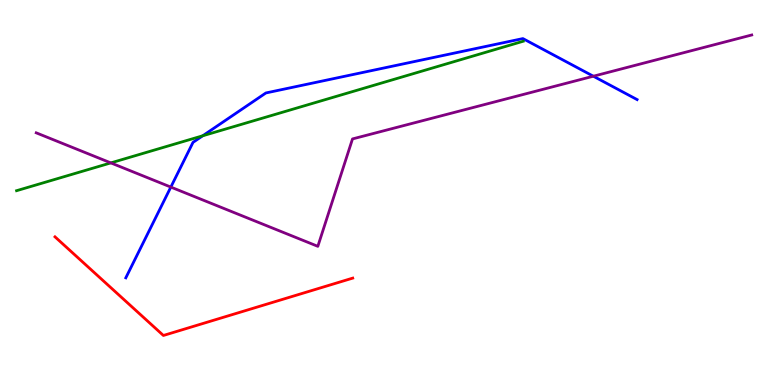[{'lines': ['blue', 'red'], 'intersections': []}, {'lines': ['green', 'red'], 'intersections': []}, {'lines': ['purple', 'red'], 'intersections': []}, {'lines': ['blue', 'green'], 'intersections': [{'x': 2.62, 'y': 6.47}]}, {'lines': ['blue', 'purple'], 'intersections': [{'x': 2.2, 'y': 5.14}, {'x': 7.66, 'y': 8.02}]}, {'lines': ['green', 'purple'], 'intersections': [{'x': 1.43, 'y': 5.77}]}]